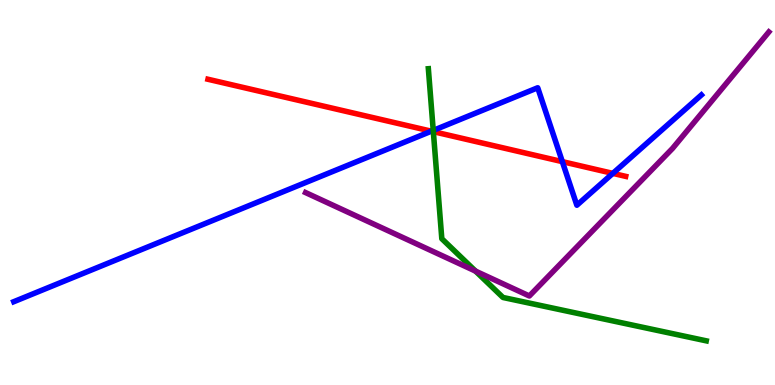[{'lines': ['blue', 'red'], 'intersections': [{'x': 5.57, 'y': 6.59}, {'x': 7.26, 'y': 5.8}, {'x': 7.91, 'y': 5.5}]}, {'lines': ['green', 'red'], 'intersections': [{'x': 5.59, 'y': 6.58}]}, {'lines': ['purple', 'red'], 'intersections': []}, {'lines': ['blue', 'green'], 'intersections': [{'x': 5.59, 'y': 6.61}]}, {'lines': ['blue', 'purple'], 'intersections': []}, {'lines': ['green', 'purple'], 'intersections': [{'x': 6.14, 'y': 2.96}]}]